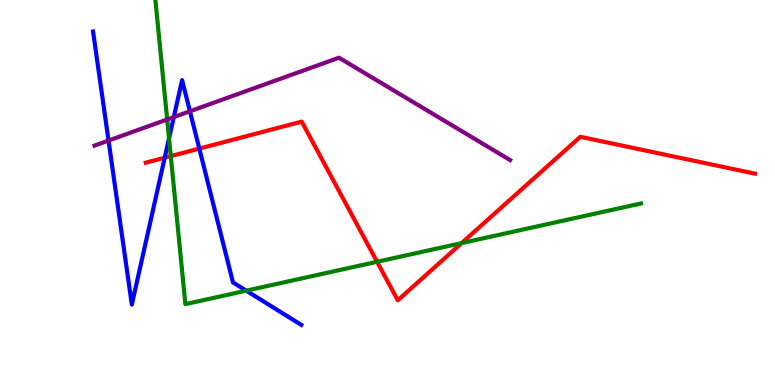[{'lines': ['blue', 'red'], 'intersections': [{'x': 2.13, 'y': 5.9}, {'x': 2.57, 'y': 6.14}]}, {'lines': ['green', 'red'], 'intersections': [{'x': 2.2, 'y': 5.95}, {'x': 4.87, 'y': 3.2}, {'x': 5.96, 'y': 3.69}]}, {'lines': ['purple', 'red'], 'intersections': []}, {'lines': ['blue', 'green'], 'intersections': [{'x': 2.18, 'y': 6.41}, {'x': 3.18, 'y': 2.45}]}, {'lines': ['blue', 'purple'], 'intersections': [{'x': 1.4, 'y': 6.35}, {'x': 2.24, 'y': 6.96}, {'x': 2.45, 'y': 7.11}]}, {'lines': ['green', 'purple'], 'intersections': [{'x': 2.16, 'y': 6.9}]}]